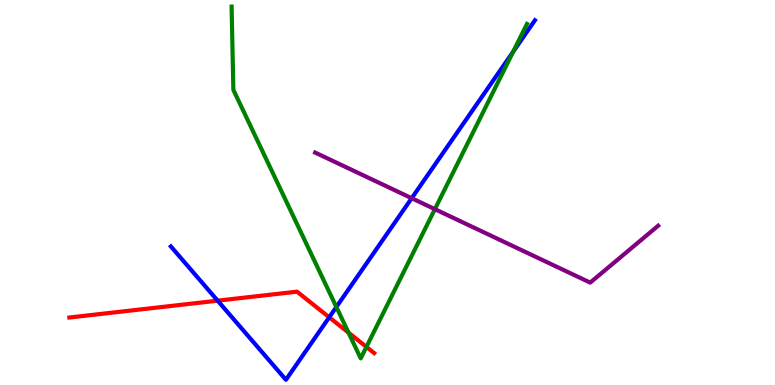[{'lines': ['blue', 'red'], 'intersections': [{'x': 2.81, 'y': 2.19}, {'x': 4.25, 'y': 1.76}]}, {'lines': ['green', 'red'], 'intersections': [{'x': 4.5, 'y': 1.36}, {'x': 4.73, 'y': 0.989}]}, {'lines': ['purple', 'red'], 'intersections': []}, {'lines': ['blue', 'green'], 'intersections': [{'x': 4.34, 'y': 2.03}, {'x': 6.62, 'y': 8.66}]}, {'lines': ['blue', 'purple'], 'intersections': [{'x': 5.31, 'y': 4.85}]}, {'lines': ['green', 'purple'], 'intersections': [{'x': 5.61, 'y': 4.57}]}]